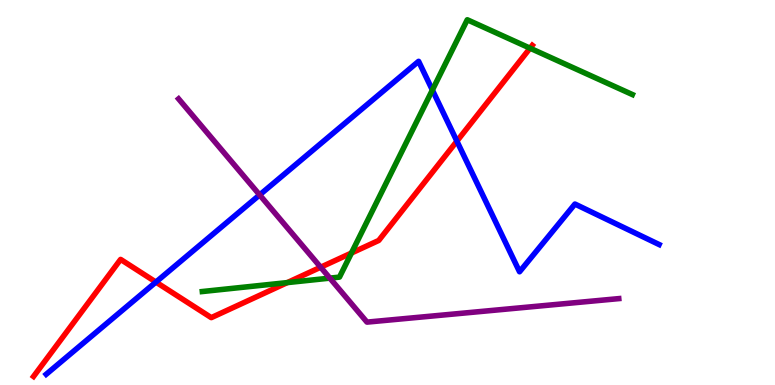[{'lines': ['blue', 'red'], 'intersections': [{'x': 2.01, 'y': 2.67}, {'x': 5.9, 'y': 6.33}]}, {'lines': ['green', 'red'], 'intersections': [{'x': 3.71, 'y': 2.66}, {'x': 4.53, 'y': 3.43}, {'x': 6.84, 'y': 8.75}]}, {'lines': ['purple', 'red'], 'intersections': [{'x': 4.14, 'y': 3.06}]}, {'lines': ['blue', 'green'], 'intersections': [{'x': 5.58, 'y': 7.66}]}, {'lines': ['blue', 'purple'], 'intersections': [{'x': 3.35, 'y': 4.94}]}, {'lines': ['green', 'purple'], 'intersections': [{'x': 4.26, 'y': 2.78}]}]